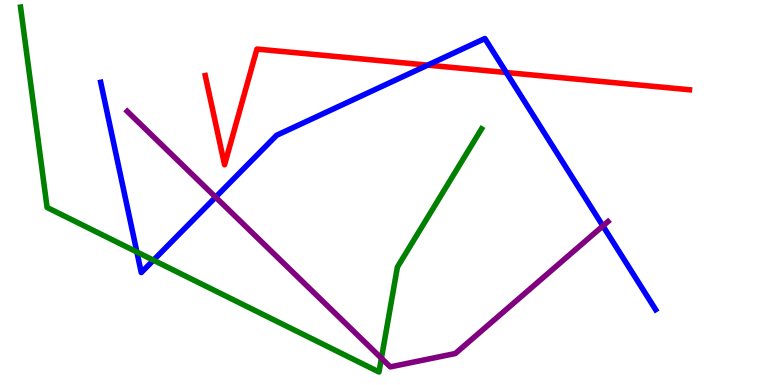[{'lines': ['blue', 'red'], 'intersections': [{'x': 5.52, 'y': 8.31}, {'x': 6.53, 'y': 8.12}]}, {'lines': ['green', 'red'], 'intersections': []}, {'lines': ['purple', 'red'], 'intersections': []}, {'lines': ['blue', 'green'], 'intersections': [{'x': 1.77, 'y': 3.45}, {'x': 1.98, 'y': 3.24}]}, {'lines': ['blue', 'purple'], 'intersections': [{'x': 2.78, 'y': 4.88}, {'x': 7.78, 'y': 4.13}]}, {'lines': ['green', 'purple'], 'intersections': [{'x': 4.92, 'y': 0.695}]}]